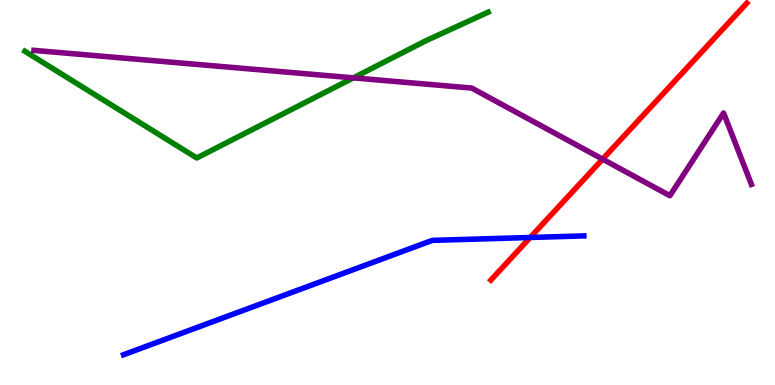[{'lines': ['blue', 'red'], 'intersections': [{'x': 6.84, 'y': 3.83}]}, {'lines': ['green', 'red'], 'intersections': []}, {'lines': ['purple', 'red'], 'intersections': [{'x': 7.78, 'y': 5.87}]}, {'lines': ['blue', 'green'], 'intersections': []}, {'lines': ['blue', 'purple'], 'intersections': []}, {'lines': ['green', 'purple'], 'intersections': [{'x': 4.56, 'y': 7.98}]}]